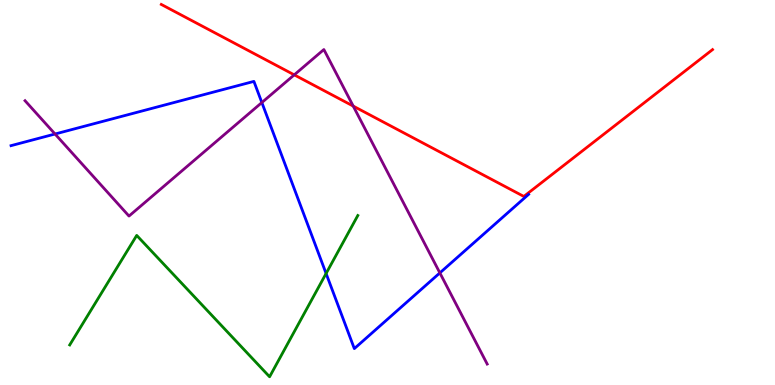[{'lines': ['blue', 'red'], 'intersections': []}, {'lines': ['green', 'red'], 'intersections': []}, {'lines': ['purple', 'red'], 'intersections': [{'x': 3.8, 'y': 8.06}, {'x': 4.56, 'y': 7.24}]}, {'lines': ['blue', 'green'], 'intersections': [{'x': 4.21, 'y': 2.9}]}, {'lines': ['blue', 'purple'], 'intersections': [{'x': 0.71, 'y': 6.52}, {'x': 3.38, 'y': 7.34}, {'x': 5.68, 'y': 2.91}]}, {'lines': ['green', 'purple'], 'intersections': []}]